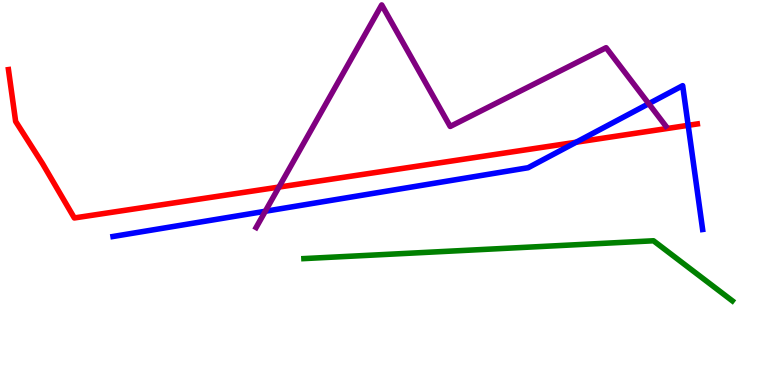[{'lines': ['blue', 'red'], 'intersections': [{'x': 7.43, 'y': 6.31}, {'x': 8.88, 'y': 6.74}]}, {'lines': ['green', 'red'], 'intersections': []}, {'lines': ['purple', 'red'], 'intersections': [{'x': 3.6, 'y': 5.14}]}, {'lines': ['blue', 'green'], 'intersections': []}, {'lines': ['blue', 'purple'], 'intersections': [{'x': 3.42, 'y': 4.51}, {'x': 8.37, 'y': 7.31}]}, {'lines': ['green', 'purple'], 'intersections': []}]